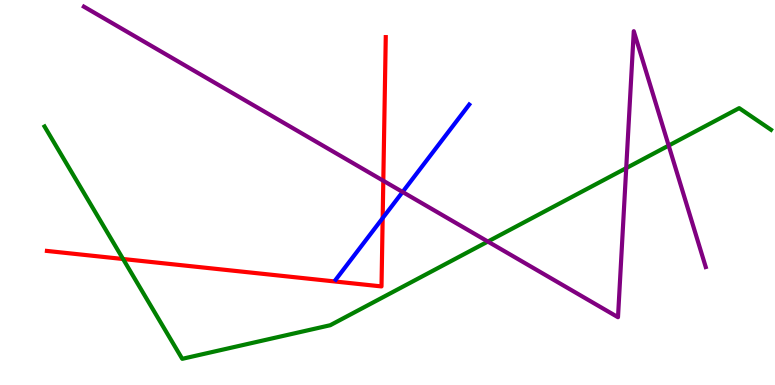[{'lines': ['blue', 'red'], 'intersections': [{'x': 4.94, 'y': 4.33}]}, {'lines': ['green', 'red'], 'intersections': [{'x': 1.59, 'y': 3.27}]}, {'lines': ['purple', 'red'], 'intersections': [{'x': 4.95, 'y': 5.31}]}, {'lines': ['blue', 'green'], 'intersections': []}, {'lines': ['blue', 'purple'], 'intersections': [{'x': 5.19, 'y': 5.01}]}, {'lines': ['green', 'purple'], 'intersections': [{'x': 6.29, 'y': 3.73}, {'x': 8.08, 'y': 5.63}, {'x': 8.63, 'y': 6.22}]}]